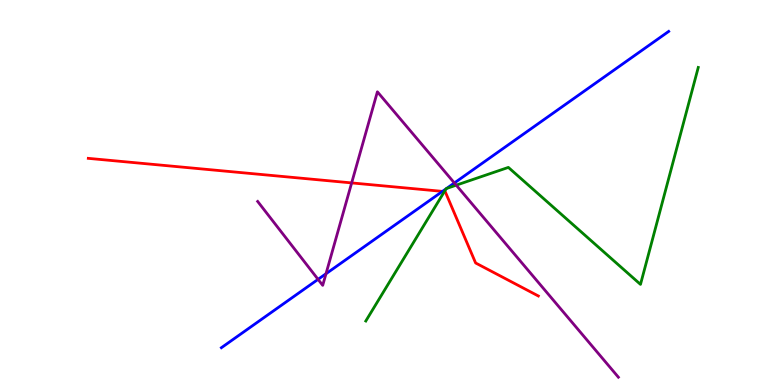[{'lines': ['blue', 'red'], 'intersections': [{'x': 5.71, 'y': 5.03}]}, {'lines': ['green', 'red'], 'intersections': [{'x': 5.73, 'y': 5.02}]}, {'lines': ['purple', 'red'], 'intersections': [{'x': 4.54, 'y': 5.25}]}, {'lines': ['blue', 'green'], 'intersections': [{'x': 5.76, 'y': 5.09}, {'x': 5.76, 'y': 5.11}]}, {'lines': ['blue', 'purple'], 'intersections': [{'x': 4.1, 'y': 2.74}, {'x': 4.21, 'y': 2.89}, {'x': 5.86, 'y': 5.25}]}, {'lines': ['green', 'purple'], 'intersections': [{'x': 5.89, 'y': 5.19}]}]